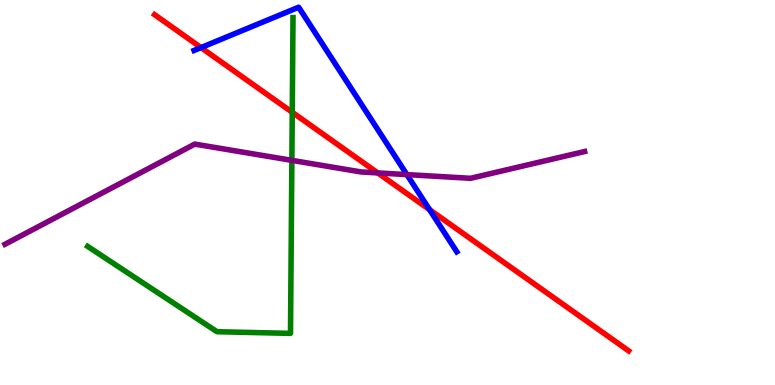[{'lines': ['blue', 'red'], 'intersections': [{'x': 2.59, 'y': 8.76}, {'x': 5.54, 'y': 4.55}]}, {'lines': ['green', 'red'], 'intersections': [{'x': 3.77, 'y': 7.08}]}, {'lines': ['purple', 'red'], 'intersections': [{'x': 4.87, 'y': 5.51}]}, {'lines': ['blue', 'green'], 'intersections': []}, {'lines': ['blue', 'purple'], 'intersections': [{'x': 5.25, 'y': 5.46}]}, {'lines': ['green', 'purple'], 'intersections': [{'x': 3.77, 'y': 5.83}]}]